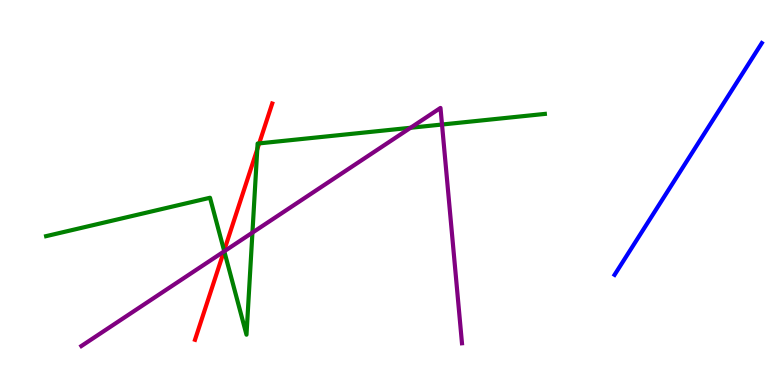[{'lines': ['blue', 'red'], 'intersections': []}, {'lines': ['green', 'red'], 'intersections': [{'x': 2.89, 'y': 3.49}, {'x': 3.32, 'y': 6.12}, {'x': 3.34, 'y': 6.28}]}, {'lines': ['purple', 'red'], 'intersections': [{'x': 2.89, 'y': 3.47}]}, {'lines': ['blue', 'green'], 'intersections': []}, {'lines': ['blue', 'purple'], 'intersections': []}, {'lines': ['green', 'purple'], 'intersections': [{'x': 2.89, 'y': 3.47}, {'x': 3.26, 'y': 3.96}, {'x': 5.3, 'y': 6.68}, {'x': 5.7, 'y': 6.77}]}]